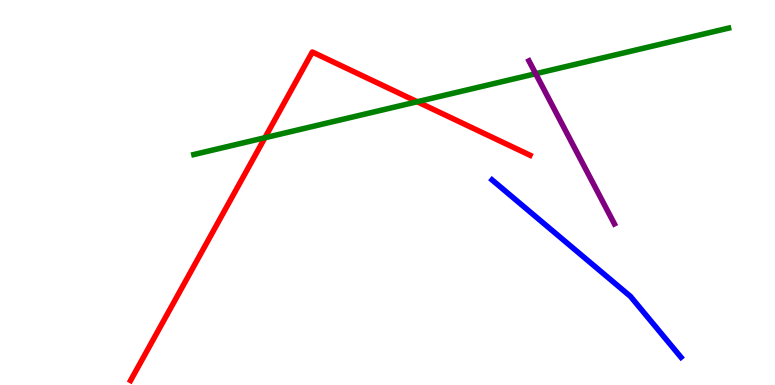[{'lines': ['blue', 'red'], 'intersections': []}, {'lines': ['green', 'red'], 'intersections': [{'x': 3.42, 'y': 6.42}, {'x': 5.38, 'y': 7.36}]}, {'lines': ['purple', 'red'], 'intersections': []}, {'lines': ['blue', 'green'], 'intersections': []}, {'lines': ['blue', 'purple'], 'intersections': []}, {'lines': ['green', 'purple'], 'intersections': [{'x': 6.91, 'y': 8.09}]}]